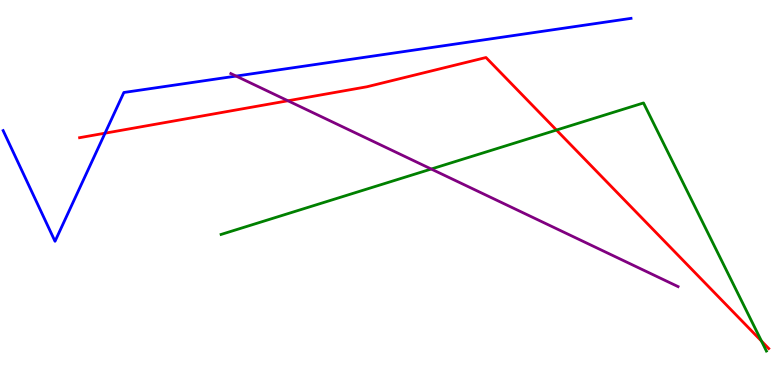[{'lines': ['blue', 'red'], 'intersections': [{'x': 1.36, 'y': 6.54}]}, {'lines': ['green', 'red'], 'intersections': [{'x': 7.18, 'y': 6.62}, {'x': 9.83, 'y': 1.14}]}, {'lines': ['purple', 'red'], 'intersections': [{'x': 3.72, 'y': 7.38}]}, {'lines': ['blue', 'green'], 'intersections': []}, {'lines': ['blue', 'purple'], 'intersections': [{'x': 3.05, 'y': 8.02}]}, {'lines': ['green', 'purple'], 'intersections': [{'x': 5.56, 'y': 5.61}]}]